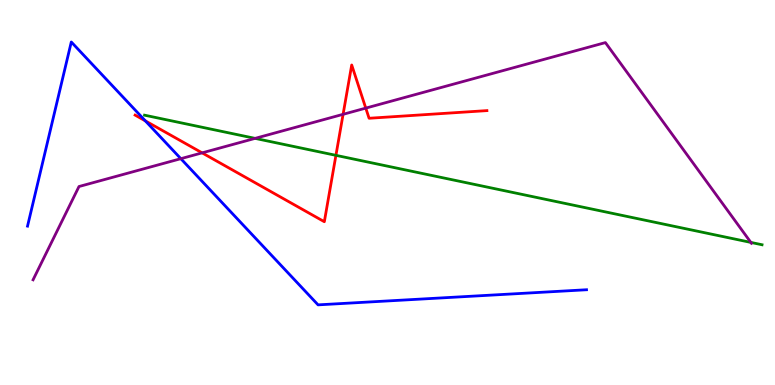[{'lines': ['blue', 'red'], 'intersections': [{'x': 1.88, 'y': 6.86}]}, {'lines': ['green', 'red'], 'intersections': [{'x': 4.33, 'y': 5.97}]}, {'lines': ['purple', 'red'], 'intersections': [{'x': 2.61, 'y': 6.03}, {'x': 4.43, 'y': 7.03}, {'x': 4.72, 'y': 7.19}]}, {'lines': ['blue', 'green'], 'intersections': []}, {'lines': ['blue', 'purple'], 'intersections': [{'x': 2.33, 'y': 5.88}]}, {'lines': ['green', 'purple'], 'intersections': [{'x': 3.29, 'y': 6.41}, {'x': 9.69, 'y': 3.7}]}]